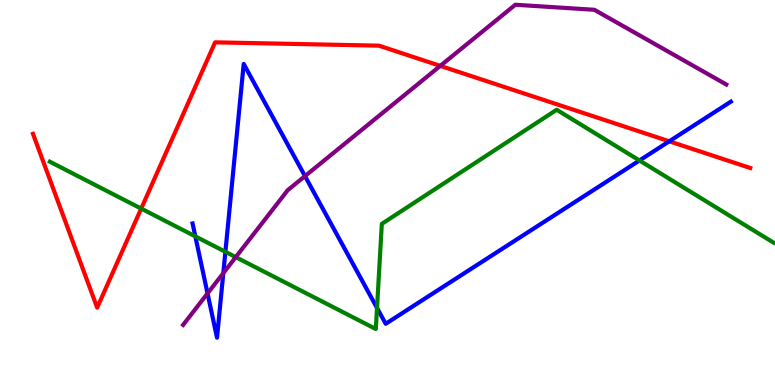[{'lines': ['blue', 'red'], 'intersections': [{'x': 8.64, 'y': 6.33}]}, {'lines': ['green', 'red'], 'intersections': [{'x': 1.82, 'y': 4.58}]}, {'lines': ['purple', 'red'], 'intersections': [{'x': 5.68, 'y': 8.29}]}, {'lines': ['blue', 'green'], 'intersections': [{'x': 2.52, 'y': 3.86}, {'x': 2.91, 'y': 3.46}, {'x': 4.86, 'y': 2.0}, {'x': 8.25, 'y': 5.83}]}, {'lines': ['blue', 'purple'], 'intersections': [{'x': 2.68, 'y': 2.38}, {'x': 2.88, 'y': 2.91}, {'x': 3.94, 'y': 5.43}]}, {'lines': ['green', 'purple'], 'intersections': [{'x': 3.04, 'y': 3.32}]}]